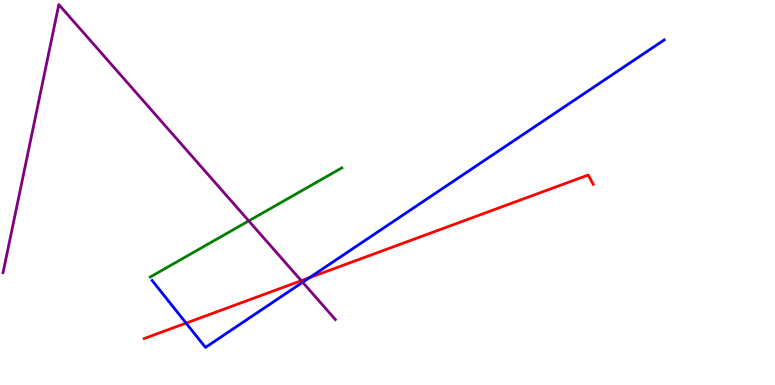[{'lines': ['blue', 'red'], 'intersections': [{'x': 2.4, 'y': 1.61}, {'x': 3.99, 'y': 2.79}]}, {'lines': ['green', 'red'], 'intersections': []}, {'lines': ['purple', 'red'], 'intersections': [{'x': 3.89, 'y': 2.71}]}, {'lines': ['blue', 'green'], 'intersections': []}, {'lines': ['blue', 'purple'], 'intersections': [{'x': 3.91, 'y': 2.67}]}, {'lines': ['green', 'purple'], 'intersections': [{'x': 3.21, 'y': 4.26}]}]